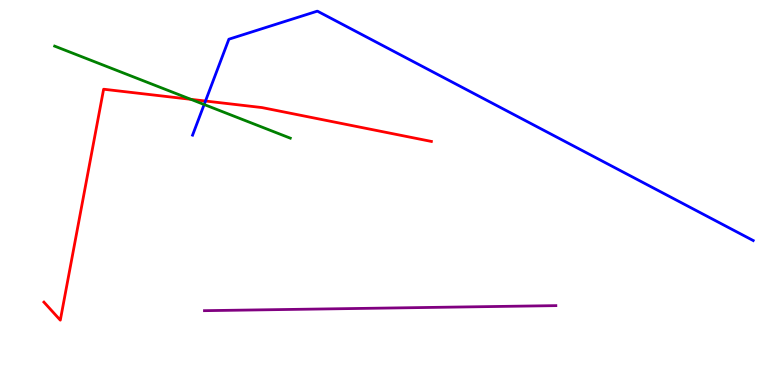[{'lines': ['blue', 'red'], 'intersections': [{'x': 2.65, 'y': 7.38}]}, {'lines': ['green', 'red'], 'intersections': [{'x': 2.46, 'y': 7.42}]}, {'lines': ['purple', 'red'], 'intersections': []}, {'lines': ['blue', 'green'], 'intersections': [{'x': 2.63, 'y': 7.29}]}, {'lines': ['blue', 'purple'], 'intersections': []}, {'lines': ['green', 'purple'], 'intersections': []}]